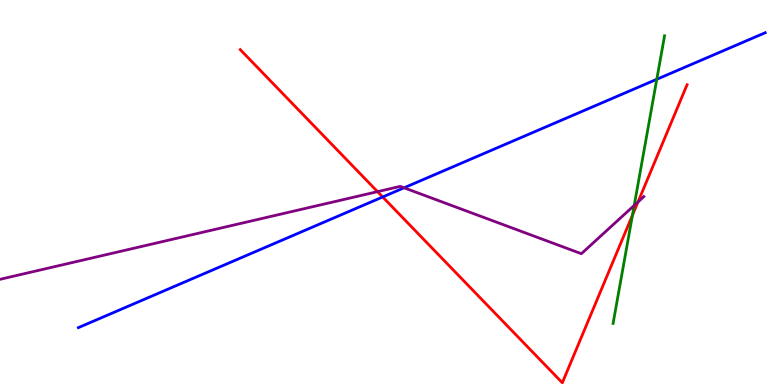[{'lines': ['blue', 'red'], 'intersections': [{'x': 4.94, 'y': 4.88}]}, {'lines': ['green', 'red'], 'intersections': [{'x': 8.16, 'y': 4.41}]}, {'lines': ['purple', 'red'], 'intersections': [{'x': 4.87, 'y': 5.02}, {'x': 8.23, 'y': 4.75}]}, {'lines': ['blue', 'green'], 'intersections': [{'x': 8.47, 'y': 7.94}]}, {'lines': ['blue', 'purple'], 'intersections': [{'x': 5.21, 'y': 5.12}]}, {'lines': ['green', 'purple'], 'intersections': [{'x': 8.18, 'y': 4.66}]}]